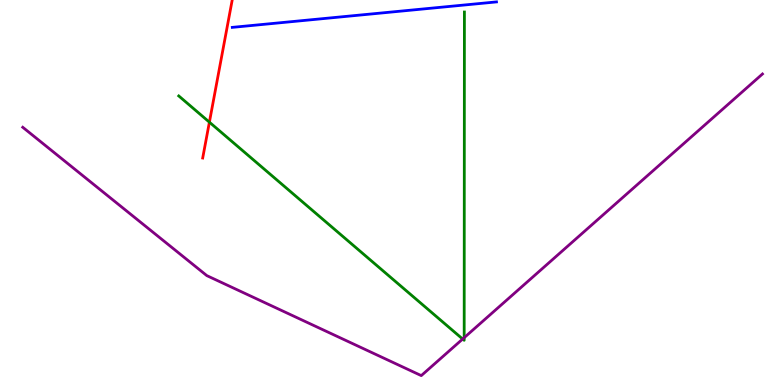[{'lines': ['blue', 'red'], 'intersections': []}, {'lines': ['green', 'red'], 'intersections': [{'x': 2.7, 'y': 6.83}]}, {'lines': ['purple', 'red'], 'intersections': []}, {'lines': ['blue', 'green'], 'intersections': []}, {'lines': ['blue', 'purple'], 'intersections': []}, {'lines': ['green', 'purple'], 'intersections': [{'x': 5.97, 'y': 1.19}, {'x': 5.99, 'y': 1.23}]}]